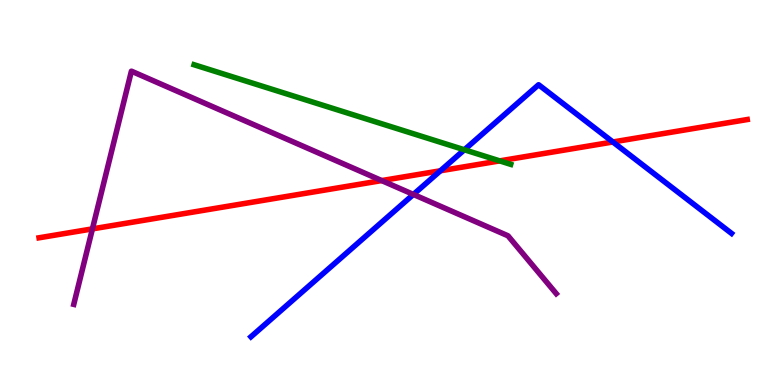[{'lines': ['blue', 'red'], 'intersections': [{'x': 5.68, 'y': 5.56}, {'x': 7.91, 'y': 6.31}]}, {'lines': ['green', 'red'], 'intersections': [{'x': 6.45, 'y': 5.82}]}, {'lines': ['purple', 'red'], 'intersections': [{'x': 1.19, 'y': 4.06}, {'x': 4.93, 'y': 5.31}]}, {'lines': ['blue', 'green'], 'intersections': [{'x': 5.99, 'y': 6.11}]}, {'lines': ['blue', 'purple'], 'intersections': [{'x': 5.33, 'y': 4.95}]}, {'lines': ['green', 'purple'], 'intersections': []}]